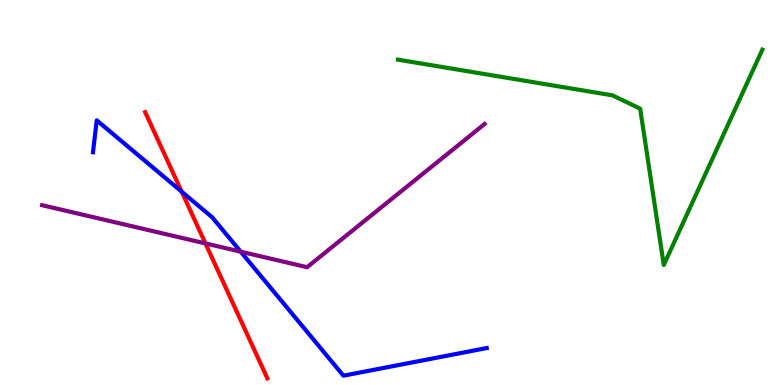[{'lines': ['blue', 'red'], 'intersections': [{'x': 2.34, 'y': 5.02}]}, {'lines': ['green', 'red'], 'intersections': []}, {'lines': ['purple', 'red'], 'intersections': [{'x': 2.65, 'y': 3.68}]}, {'lines': ['blue', 'green'], 'intersections': []}, {'lines': ['blue', 'purple'], 'intersections': [{'x': 3.11, 'y': 3.46}]}, {'lines': ['green', 'purple'], 'intersections': []}]